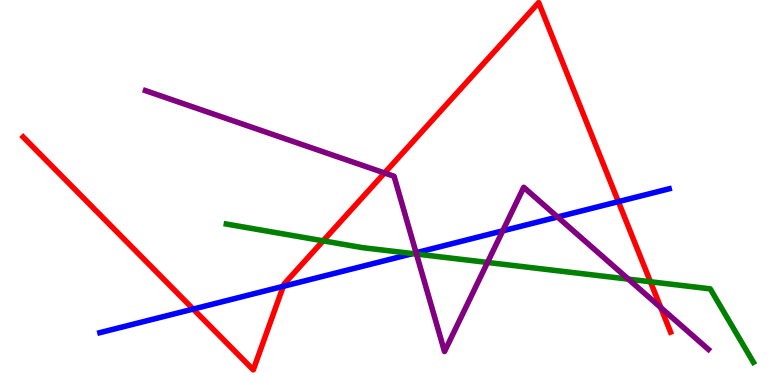[{'lines': ['blue', 'red'], 'intersections': [{'x': 2.49, 'y': 1.97}, {'x': 3.66, 'y': 2.56}, {'x': 7.98, 'y': 4.76}]}, {'lines': ['green', 'red'], 'intersections': [{'x': 4.17, 'y': 3.74}, {'x': 8.39, 'y': 2.68}]}, {'lines': ['purple', 'red'], 'intersections': [{'x': 4.96, 'y': 5.51}, {'x': 8.53, 'y': 2.01}]}, {'lines': ['blue', 'green'], 'intersections': [{'x': 5.33, 'y': 3.41}]}, {'lines': ['blue', 'purple'], 'intersections': [{'x': 5.37, 'y': 3.44}, {'x': 6.49, 'y': 4.0}, {'x': 7.19, 'y': 4.36}]}, {'lines': ['green', 'purple'], 'intersections': [{'x': 5.37, 'y': 3.4}, {'x': 6.29, 'y': 3.18}, {'x': 8.11, 'y': 2.75}]}]